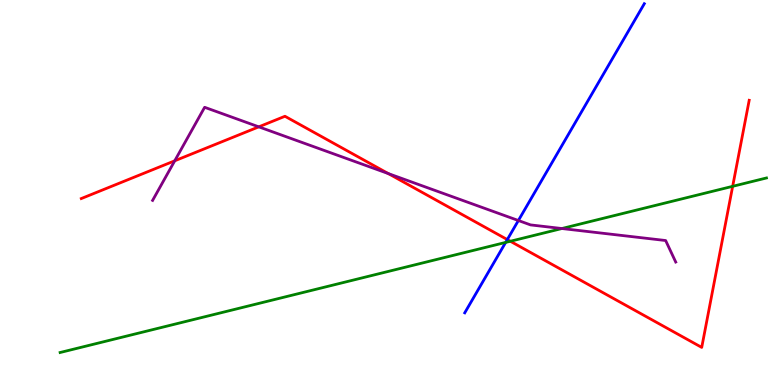[{'lines': ['blue', 'red'], 'intersections': [{'x': 6.55, 'y': 3.78}]}, {'lines': ['green', 'red'], 'intersections': [{'x': 6.58, 'y': 3.73}, {'x': 9.45, 'y': 5.16}]}, {'lines': ['purple', 'red'], 'intersections': [{'x': 2.25, 'y': 5.82}, {'x': 3.34, 'y': 6.71}, {'x': 5.01, 'y': 5.49}]}, {'lines': ['blue', 'green'], 'intersections': [{'x': 6.52, 'y': 3.7}]}, {'lines': ['blue', 'purple'], 'intersections': [{'x': 6.69, 'y': 4.27}]}, {'lines': ['green', 'purple'], 'intersections': [{'x': 7.25, 'y': 4.06}]}]